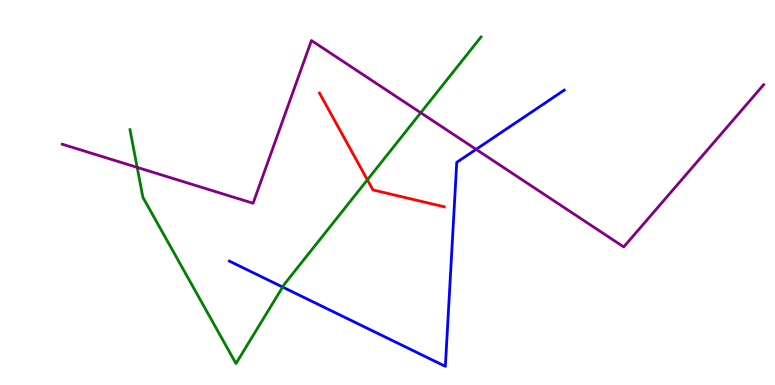[{'lines': ['blue', 'red'], 'intersections': []}, {'lines': ['green', 'red'], 'intersections': [{'x': 4.74, 'y': 5.33}]}, {'lines': ['purple', 'red'], 'intersections': []}, {'lines': ['blue', 'green'], 'intersections': [{'x': 3.65, 'y': 2.54}]}, {'lines': ['blue', 'purple'], 'intersections': [{'x': 6.14, 'y': 6.12}]}, {'lines': ['green', 'purple'], 'intersections': [{'x': 1.77, 'y': 5.65}, {'x': 5.43, 'y': 7.07}]}]